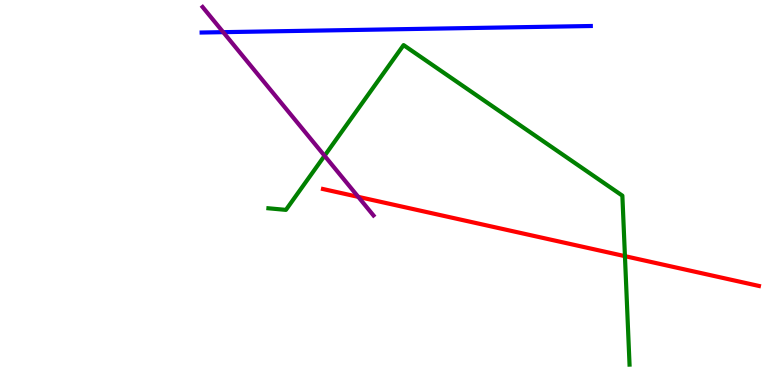[{'lines': ['blue', 'red'], 'intersections': []}, {'lines': ['green', 'red'], 'intersections': [{'x': 8.06, 'y': 3.35}]}, {'lines': ['purple', 'red'], 'intersections': [{'x': 4.62, 'y': 4.89}]}, {'lines': ['blue', 'green'], 'intersections': []}, {'lines': ['blue', 'purple'], 'intersections': [{'x': 2.88, 'y': 9.16}]}, {'lines': ['green', 'purple'], 'intersections': [{'x': 4.19, 'y': 5.95}]}]